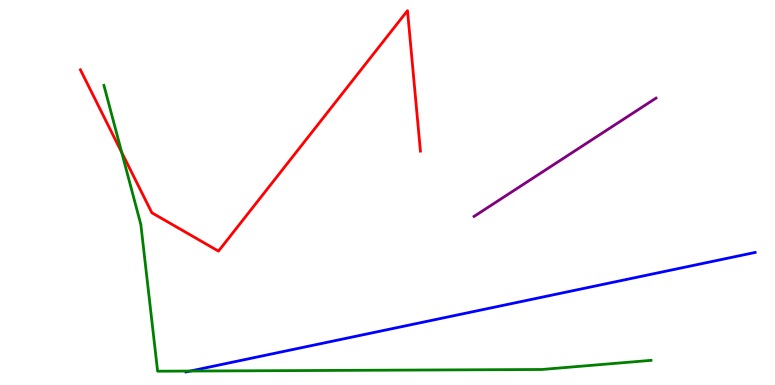[{'lines': ['blue', 'red'], 'intersections': []}, {'lines': ['green', 'red'], 'intersections': [{'x': 1.57, 'y': 6.04}]}, {'lines': ['purple', 'red'], 'intersections': []}, {'lines': ['blue', 'green'], 'intersections': [{'x': 2.45, 'y': 0.362}]}, {'lines': ['blue', 'purple'], 'intersections': []}, {'lines': ['green', 'purple'], 'intersections': []}]